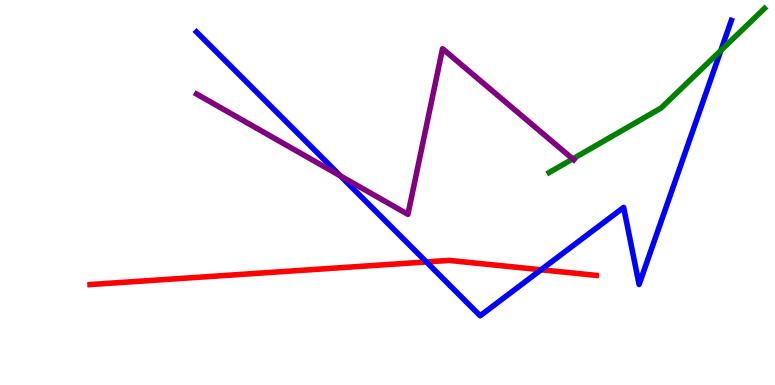[{'lines': ['blue', 'red'], 'intersections': [{'x': 5.5, 'y': 3.2}, {'x': 6.98, 'y': 2.99}]}, {'lines': ['green', 'red'], 'intersections': []}, {'lines': ['purple', 'red'], 'intersections': []}, {'lines': ['blue', 'green'], 'intersections': [{'x': 9.3, 'y': 8.69}]}, {'lines': ['blue', 'purple'], 'intersections': [{'x': 4.39, 'y': 5.43}]}, {'lines': ['green', 'purple'], 'intersections': [{'x': 7.39, 'y': 5.87}]}]